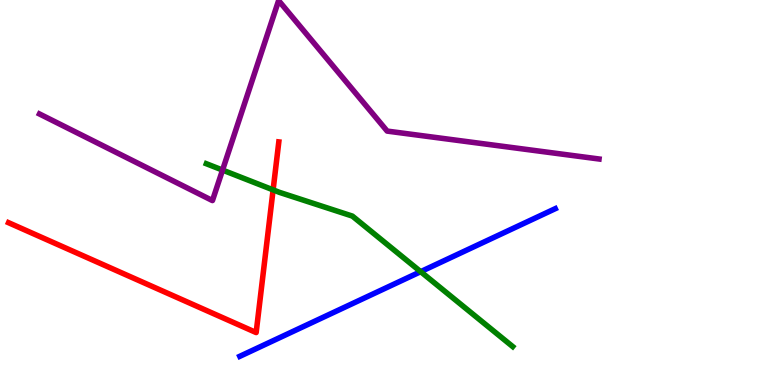[{'lines': ['blue', 'red'], 'intersections': []}, {'lines': ['green', 'red'], 'intersections': [{'x': 3.52, 'y': 5.07}]}, {'lines': ['purple', 'red'], 'intersections': []}, {'lines': ['blue', 'green'], 'intersections': [{'x': 5.43, 'y': 2.94}]}, {'lines': ['blue', 'purple'], 'intersections': []}, {'lines': ['green', 'purple'], 'intersections': [{'x': 2.87, 'y': 5.58}]}]